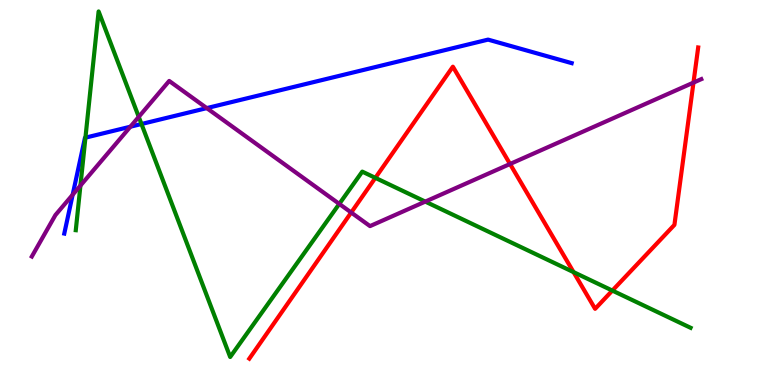[{'lines': ['blue', 'red'], 'intersections': []}, {'lines': ['green', 'red'], 'intersections': [{'x': 4.84, 'y': 5.38}, {'x': 7.4, 'y': 2.93}, {'x': 7.9, 'y': 2.45}]}, {'lines': ['purple', 'red'], 'intersections': [{'x': 4.53, 'y': 4.48}, {'x': 6.58, 'y': 5.74}, {'x': 8.95, 'y': 7.85}]}, {'lines': ['blue', 'green'], 'intersections': [{'x': 1.1, 'y': 6.42}, {'x': 1.83, 'y': 6.78}]}, {'lines': ['blue', 'purple'], 'intersections': [{'x': 0.938, 'y': 4.94}, {'x': 1.68, 'y': 6.71}, {'x': 2.67, 'y': 7.19}]}, {'lines': ['green', 'purple'], 'intersections': [{'x': 1.04, 'y': 5.18}, {'x': 1.79, 'y': 6.96}, {'x': 4.38, 'y': 4.7}, {'x': 5.49, 'y': 4.76}]}]